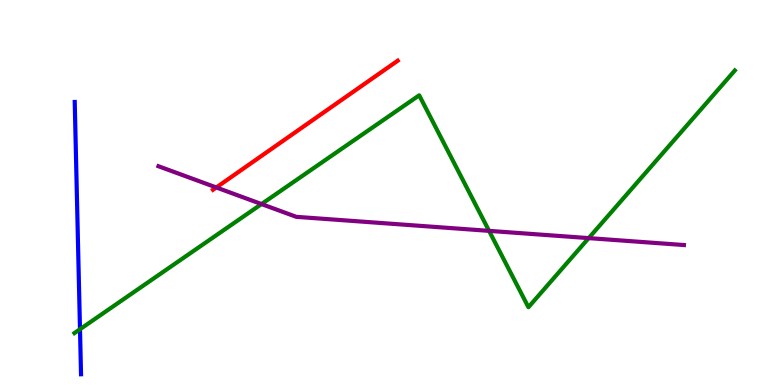[{'lines': ['blue', 'red'], 'intersections': []}, {'lines': ['green', 'red'], 'intersections': []}, {'lines': ['purple', 'red'], 'intersections': [{'x': 2.79, 'y': 5.13}]}, {'lines': ['blue', 'green'], 'intersections': [{'x': 1.03, 'y': 1.45}]}, {'lines': ['blue', 'purple'], 'intersections': []}, {'lines': ['green', 'purple'], 'intersections': [{'x': 3.37, 'y': 4.7}, {'x': 6.31, 'y': 4.0}, {'x': 7.6, 'y': 3.82}]}]